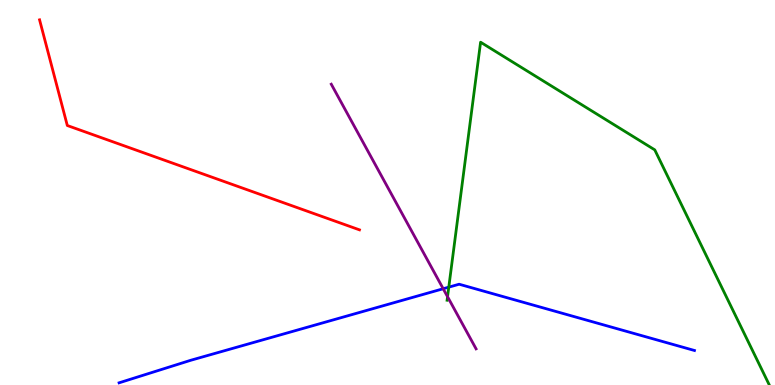[{'lines': ['blue', 'red'], 'intersections': []}, {'lines': ['green', 'red'], 'intersections': []}, {'lines': ['purple', 'red'], 'intersections': []}, {'lines': ['blue', 'green'], 'intersections': [{'x': 5.79, 'y': 2.54}]}, {'lines': ['blue', 'purple'], 'intersections': [{'x': 5.72, 'y': 2.5}]}, {'lines': ['green', 'purple'], 'intersections': [{'x': 5.77, 'y': 2.29}]}]